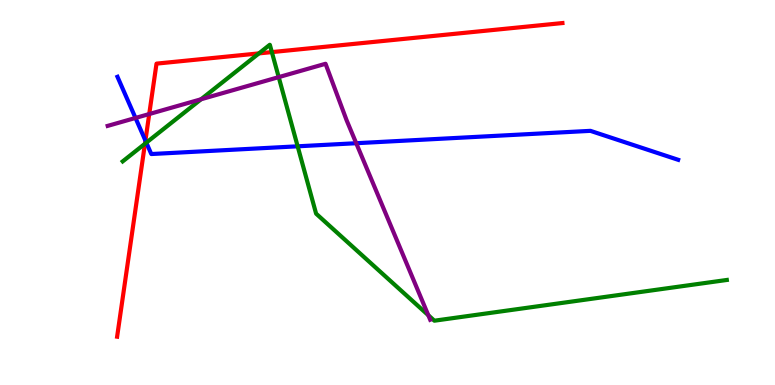[{'lines': ['blue', 'red'], 'intersections': [{'x': 1.88, 'y': 6.35}]}, {'lines': ['green', 'red'], 'intersections': [{'x': 1.87, 'y': 6.27}, {'x': 3.34, 'y': 8.61}, {'x': 3.51, 'y': 8.65}]}, {'lines': ['purple', 'red'], 'intersections': [{'x': 1.93, 'y': 7.04}]}, {'lines': ['blue', 'green'], 'intersections': [{'x': 1.89, 'y': 6.29}, {'x': 3.84, 'y': 6.2}]}, {'lines': ['blue', 'purple'], 'intersections': [{'x': 1.75, 'y': 6.94}, {'x': 4.6, 'y': 6.28}]}, {'lines': ['green', 'purple'], 'intersections': [{'x': 2.59, 'y': 7.42}, {'x': 3.6, 'y': 8.0}, {'x': 5.53, 'y': 1.81}]}]